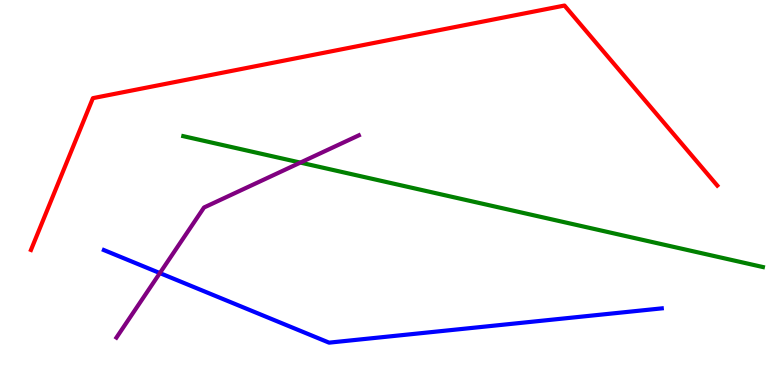[{'lines': ['blue', 'red'], 'intersections': []}, {'lines': ['green', 'red'], 'intersections': []}, {'lines': ['purple', 'red'], 'intersections': []}, {'lines': ['blue', 'green'], 'intersections': []}, {'lines': ['blue', 'purple'], 'intersections': [{'x': 2.06, 'y': 2.91}]}, {'lines': ['green', 'purple'], 'intersections': [{'x': 3.88, 'y': 5.78}]}]